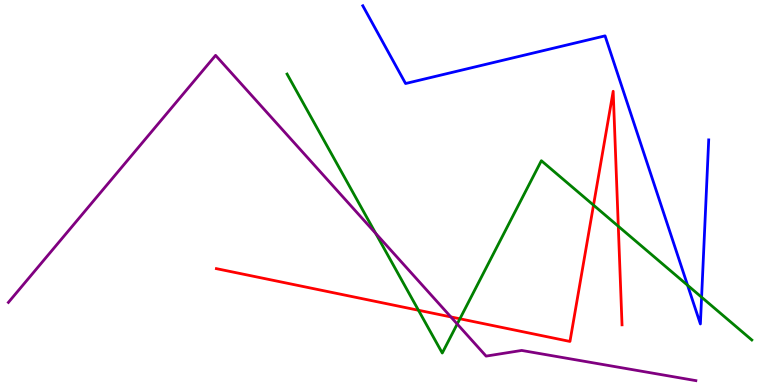[{'lines': ['blue', 'red'], 'intersections': []}, {'lines': ['green', 'red'], 'intersections': [{'x': 5.4, 'y': 1.94}, {'x': 5.93, 'y': 1.72}, {'x': 7.66, 'y': 4.67}, {'x': 7.98, 'y': 4.12}]}, {'lines': ['purple', 'red'], 'intersections': [{'x': 5.82, 'y': 1.77}]}, {'lines': ['blue', 'green'], 'intersections': [{'x': 8.87, 'y': 2.59}, {'x': 9.05, 'y': 2.28}]}, {'lines': ['blue', 'purple'], 'intersections': []}, {'lines': ['green', 'purple'], 'intersections': [{'x': 4.85, 'y': 3.94}, {'x': 5.9, 'y': 1.58}]}]